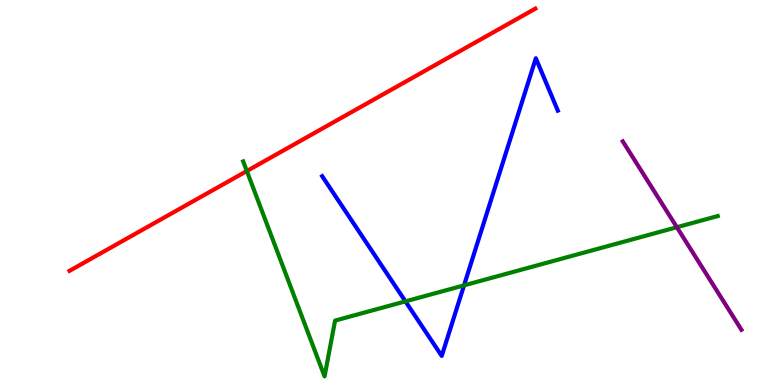[{'lines': ['blue', 'red'], 'intersections': []}, {'lines': ['green', 'red'], 'intersections': [{'x': 3.18, 'y': 5.56}]}, {'lines': ['purple', 'red'], 'intersections': []}, {'lines': ['blue', 'green'], 'intersections': [{'x': 5.23, 'y': 2.17}, {'x': 5.99, 'y': 2.59}]}, {'lines': ['blue', 'purple'], 'intersections': []}, {'lines': ['green', 'purple'], 'intersections': [{'x': 8.73, 'y': 4.1}]}]